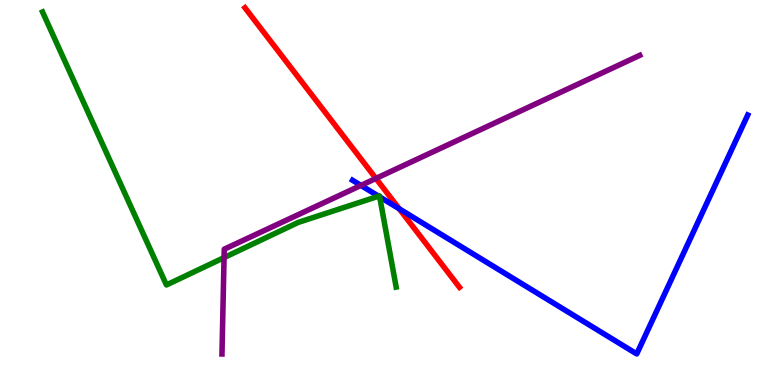[{'lines': ['blue', 'red'], 'intersections': [{'x': 5.15, 'y': 4.58}]}, {'lines': ['green', 'red'], 'intersections': []}, {'lines': ['purple', 'red'], 'intersections': [{'x': 4.85, 'y': 5.37}]}, {'lines': ['blue', 'green'], 'intersections': [{'x': 4.89, 'y': 4.9}, {'x': 4.9, 'y': 4.89}]}, {'lines': ['blue', 'purple'], 'intersections': [{'x': 4.66, 'y': 5.18}]}, {'lines': ['green', 'purple'], 'intersections': [{'x': 2.89, 'y': 3.31}]}]